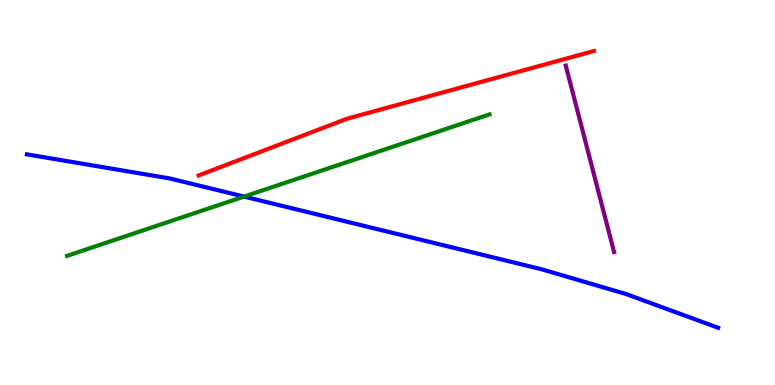[{'lines': ['blue', 'red'], 'intersections': []}, {'lines': ['green', 'red'], 'intersections': []}, {'lines': ['purple', 'red'], 'intersections': []}, {'lines': ['blue', 'green'], 'intersections': [{'x': 3.15, 'y': 4.89}]}, {'lines': ['blue', 'purple'], 'intersections': []}, {'lines': ['green', 'purple'], 'intersections': []}]